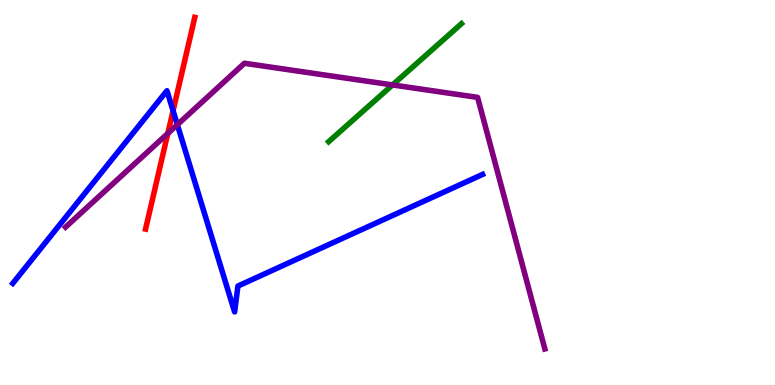[{'lines': ['blue', 'red'], 'intersections': [{'x': 2.23, 'y': 7.12}]}, {'lines': ['green', 'red'], 'intersections': []}, {'lines': ['purple', 'red'], 'intersections': [{'x': 2.17, 'y': 6.53}]}, {'lines': ['blue', 'green'], 'intersections': []}, {'lines': ['blue', 'purple'], 'intersections': [{'x': 2.29, 'y': 6.76}]}, {'lines': ['green', 'purple'], 'intersections': [{'x': 5.06, 'y': 7.79}]}]